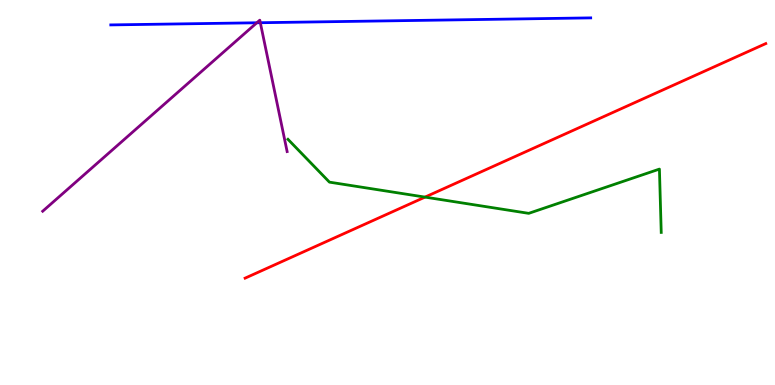[{'lines': ['blue', 'red'], 'intersections': []}, {'lines': ['green', 'red'], 'intersections': [{'x': 5.48, 'y': 4.88}]}, {'lines': ['purple', 'red'], 'intersections': []}, {'lines': ['blue', 'green'], 'intersections': []}, {'lines': ['blue', 'purple'], 'intersections': [{'x': 3.31, 'y': 9.41}, {'x': 3.36, 'y': 9.41}]}, {'lines': ['green', 'purple'], 'intersections': []}]